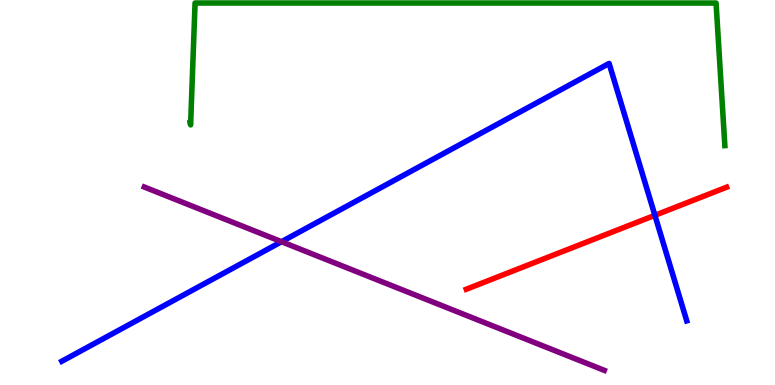[{'lines': ['blue', 'red'], 'intersections': [{'x': 8.45, 'y': 4.41}]}, {'lines': ['green', 'red'], 'intersections': []}, {'lines': ['purple', 'red'], 'intersections': []}, {'lines': ['blue', 'green'], 'intersections': []}, {'lines': ['blue', 'purple'], 'intersections': [{'x': 3.63, 'y': 3.72}]}, {'lines': ['green', 'purple'], 'intersections': []}]